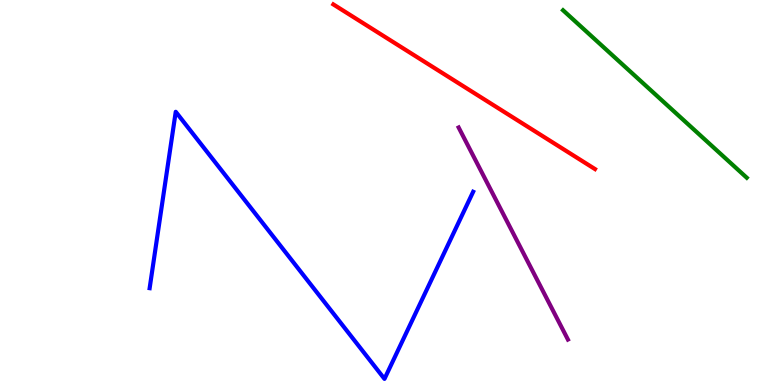[{'lines': ['blue', 'red'], 'intersections': []}, {'lines': ['green', 'red'], 'intersections': []}, {'lines': ['purple', 'red'], 'intersections': []}, {'lines': ['blue', 'green'], 'intersections': []}, {'lines': ['blue', 'purple'], 'intersections': []}, {'lines': ['green', 'purple'], 'intersections': []}]